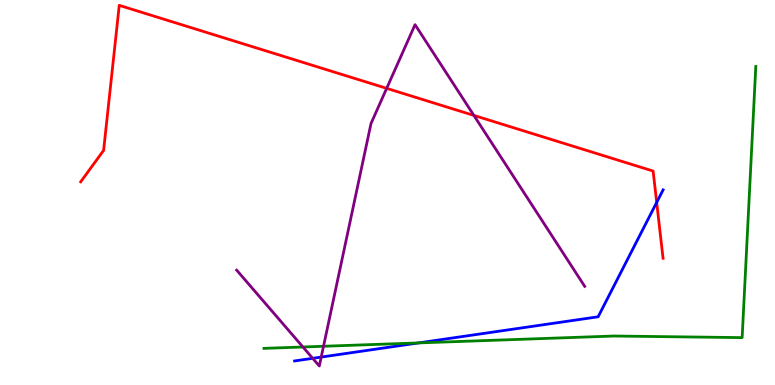[{'lines': ['blue', 'red'], 'intersections': [{'x': 8.47, 'y': 4.74}]}, {'lines': ['green', 'red'], 'intersections': []}, {'lines': ['purple', 'red'], 'intersections': [{'x': 4.99, 'y': 7.71}, {'x': 6.11, 'y': 7.0}]}, {'lines': ['blue', 'green'], 'intersections': [{'x': 5.4, 'y': 1.09}]}, {'lines': ['blue', 'purple'], 'intersections': [{'x': 4.03, 'y': 0.693}, {'x': 4.14, 'y': 0.725}]}, {'lines': ['green', 'purple'], 'intersections': [{'x': 3.91, 'y': 0.987}, {'x': 4.17, 'y': 1.01}]}]